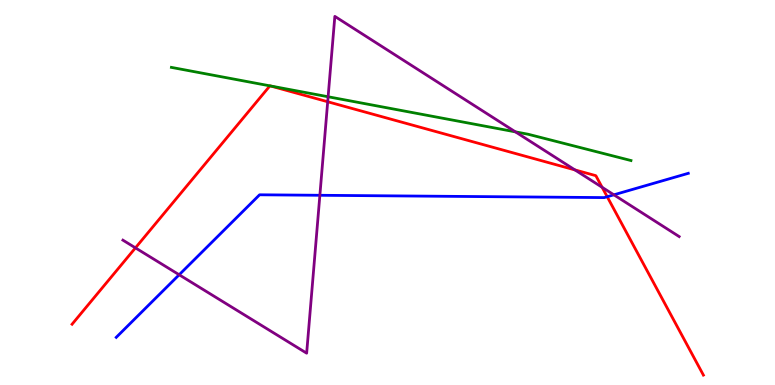[{'lines': ['blue', 'red'], 'intersections': [{'x': 7.83, 'y': 4.89}]}, {'lines': ['green', 'red'], 'intersections': [{'x': 3.48, 'y': 7.77}, {'x': 3.49, 'y': 7.77}]}, {'lines': ['purple', 'red'], 'intersections': [{'x': 1.75, 'y': 3.56}, {'x': 4.23, 'y': 7.36}, {'x': 7.42, 'y': 5.59}, {'x': 7.77, 'y': 5.14}]}, {'lines': ['blue', 'green'], 'intersections': []}, {'lines': ['blue', 'purple'], 'intersections': [{'x': 2.31, 'y': 2.86}, {'x': 4.13, 'y': 4.93}, {'x': 7.92, 'y': 4.94}]}, {'lines': ['green', 'purple'], 'intersections': [{'x': 4.23, 'y': 7.49}, {'x': 6.65, 'y': 6.57}]}]